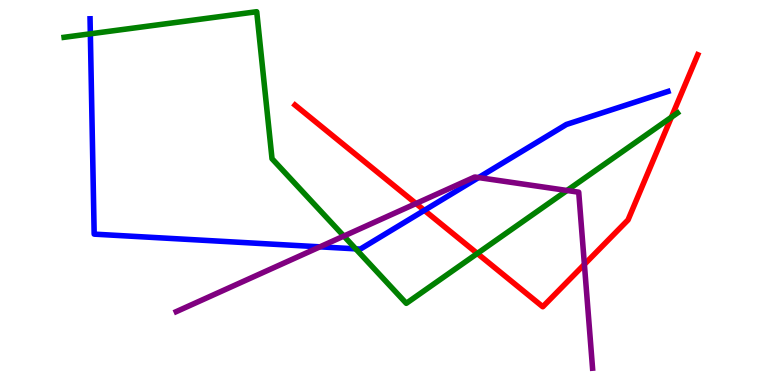[{'lines': ['blue', 'red'], 'intersections': [{'x': 5.48, 'y': 4.54}]}, {'lines': ['green', 'red'], 'intersections': [{'x': 6.16, 'y': 3.42}, {'x': 8.66, 'y': 6.95}]}, {'lines': ['purple', 'red'], 'intersections': [{'x': 5.37, 'y': 4.71}, {'x': 7.54, 'y': 3.13}]}, {'lines': ['blue', 'green'], 'intersections': [{'x': 1.17, 'y': 9.12}, {'x': 4.59, 'y': 3.54}]}, {'lines': ['blue', 'purple'], 'intersections': [{'x': 4.13, 'y': 3.59}, {'x': 6.18, 'y': 5.39}]}, {'lines': ['green', 'purple'], 'intersections': [{'x': 4.44, 'y': 3.87}, {'x': 7.32, 'y': 5.05}]}]